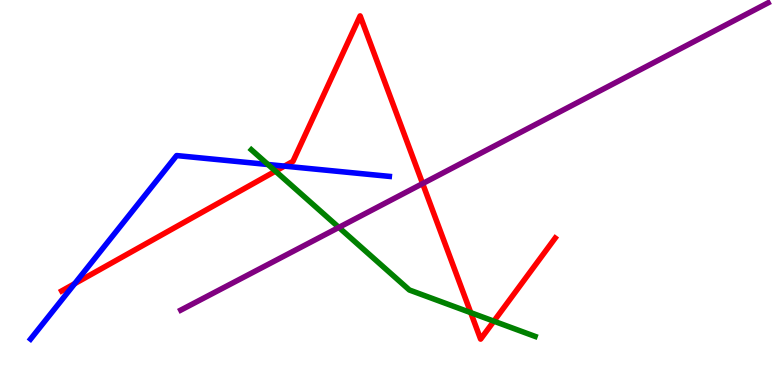[{'lines': ['blue', 'red'], 'intersections': [{'x': 0.964, 'y': 2.63}, {'x': 3.67, 'y': 5.69}]}, {'lines': ['green', 'red'], 'intersections': [{'x': 3.55, 'y': 5.55}, {'x': 6.07, 'y': 1.88}, {'x': 6.37, 'y': 1.66}]}, {'lines': ['purple', 'red'], 'intersections': [{'x': 5.45, 'y': 5.23}]}, {'lines': ['blue', 'green'], 'intersections': [{'x': 3.46, 'y': 5.73}]}, {'lines': ['blue', 'purple'], 'intersections': []}, {'lines': ['green', 'purple'], 'intersections': [{'x': 4.37, 'y': 4.09}]}]